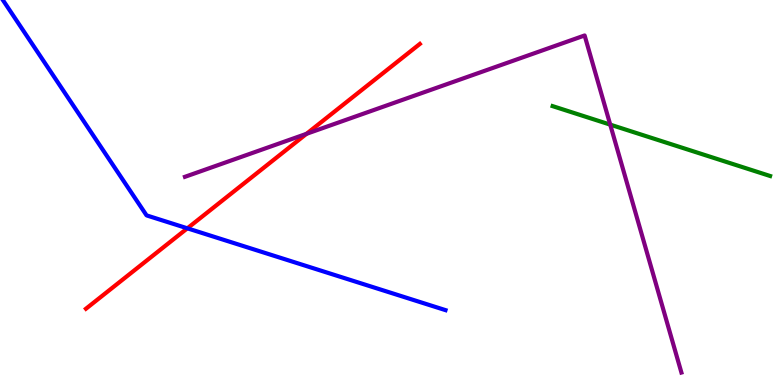[{'lines': ['blue', 'red'], 'intersections': [{'x': 2.42, 'y': 4.07}]}, {'lines': ['green', 'red'], 'intersections': []}, {'lines': ['purple', 'red'], 'intersections': [{'x': 3.95, 'y': 6.52}]}, {'lines': ['blue', 'green'], 'intersections': []}, {'lines': ['blue', 'purple'], 'intersections': []}, {'lines': ['green', 'purple'], 'intersections': [{'x': 7.87, 'y': 6.76}]}]